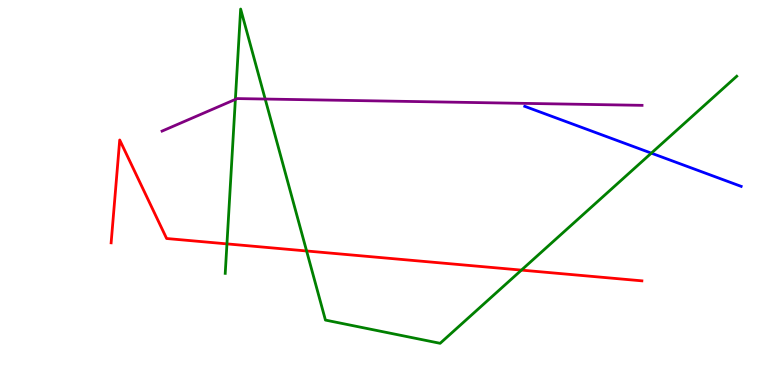[{'lines': ['blue', 'red'], 'intersections': []}, {'lines': ['green', 'red'], 'intersections': [{'x': 2.93, 'y': 3.67}, {'x': 3.96, 'y': 3.48}, {'x': 6.73, 'y': 2.98}]}, {'lines': ['purple', 'red'], 'intersections': []}, {'lines': ['blue', 'green'], 'intersections': [{'x': 8.4, 'y': 6.02}]}, {'lines': ['blue', 'purple'], 'intersections': []}, {'lines': ['green', 'purple'], 'intersections': [{'x': 3.04, 'y': 7.42}, {'x': 3.42, 'y': 7.43}]}]